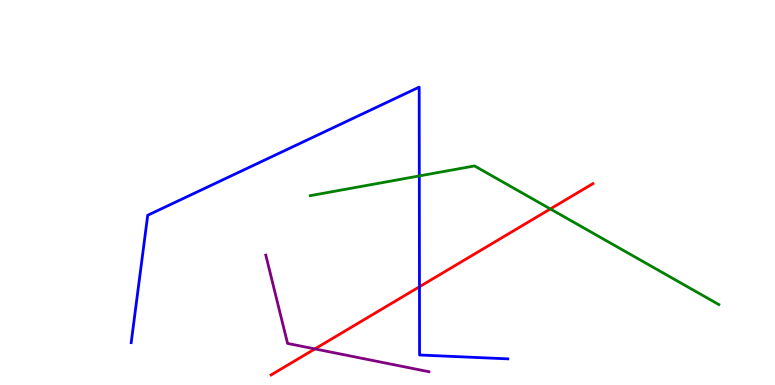[{'lines': ['blue', 'red'], 'intersections': [{'x': 5.41, 'y': 2.55}]}, {'lines': ['green', 'red'], 'intersections': [{'x': 7.1, 'y': 4.57}]}, {'lines': ['purple', 'red'], 'intersections': [{'x': 4.06, 'y': 0.937}]}, {'lines': ['blue', 'green'], 'intersections': [{'x': 5.41, 'y': 5.43}]}, {'lines': ['blue', 'purple'], 'intersections': []}, {'lines': ['green', 'purple'], 'intersections': []}]